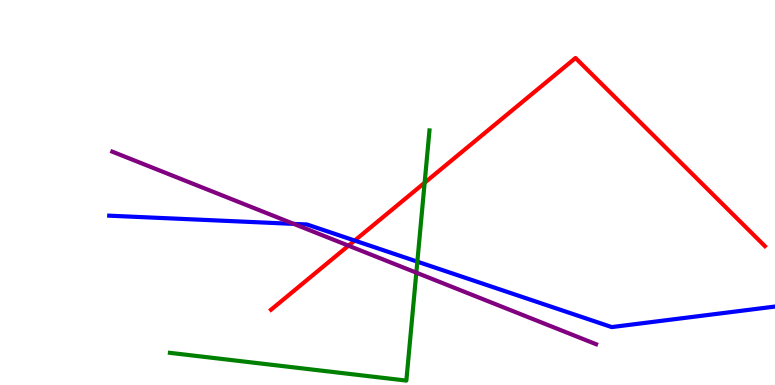[{'lines': ['blue', 'red'], 'intersections': [{'x': 4.58, 'y': 3.75}]}, {'lines': ['green', 'red'], 'intersections': [{'x': 5.48, 'y': 5.25}]}, {'lines': ['purple', 'red'], 'intersections': [{'x': 4.5, 'y': 3.62}]}, {'lines': ['blue', 'green'], 'intersections': [{'x': 5.39, 'y': 3.2}]}, {'lines': ['blue', 'purple'], 'intersections': [{'x': 3.79, 'y': 4.18}]}, {'lines': ['green', 'purple'], 'intersections': [{'x': 5.37, 'y': 2.92}]}]